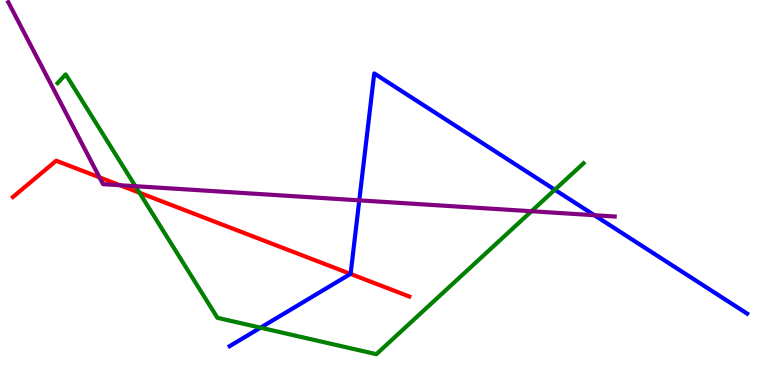[{'lines': ['blue', 'red'], 'intersections': [{'x': 4.52, 'y': 2.89}]}, {'lines': ['green', 'red'], 'intersections': [{'x': 1.8, 'y': 4.99}]}, {'lines': ['purple', 'red'], 'intersections': [{'x': 1.28, 'y': 5.39}, {'x': 1.55, 'y': 5.19}]}, {'lines': ['blue', 'green'], 'intersections': [{'x': 3.36, 'y': 1.49}, {'x': 7.16, 'y': 5.07}]}, {'lines': ['blue', 'purple'], 'intersections': [{'x': 4.64, 'y': 4.8}, {'x': 7.67, 'y': 4.41}]}, {'lines': ['green', 'purple'], 'intersections': [{'x': 1.75, 'y': 5.16}, {'x': 6.86, 'y': 4.51}]}]